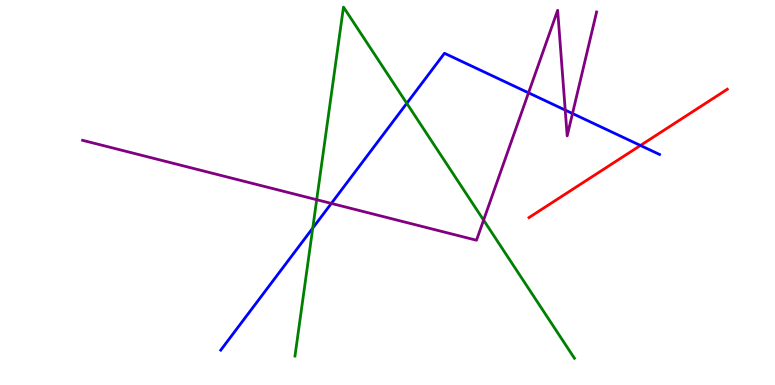[{'lines': ['blue', 'red'], 'intersections': [{'x': 8.26, 'y': 6.22}]}, {'lines': ['green', 'red'], 'intersections': []}, {'lines': ['purple', 'red'], 'intersections': []}, {'lines': ['blue', 'green'], 'intersections': [{'x': 4.04, 'y': 4.08}, {'x': 5.25, 'y': 7.32}]}, {'lines': ['blue', 'purple'], 'intersections': [{'x': 4.28, 'y': 4.72}, {'x': 6.82, 'y': 7.59}, {'x': 7.29, 'y': 7.14}, {'x': 7.39, 'y': 7.05}]}, {'lines': ['green', 'purple'], 'intersections': [{'x': 4.09, 'y': 4.81}, {'x': 6.24, 'y': 4.28}]}]